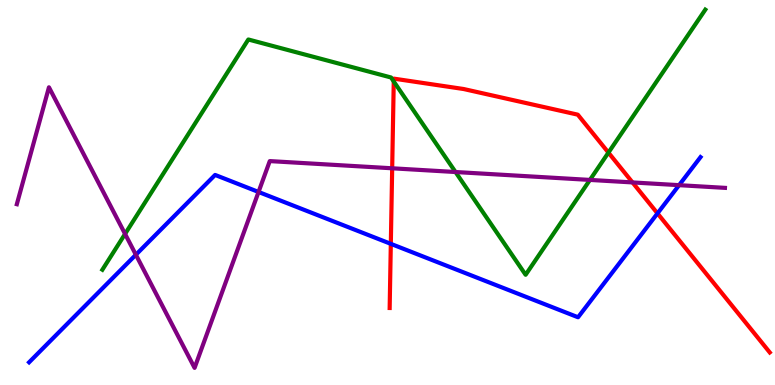[{'lines': ['blue', 'red'], 'intersections': [{'x': 5.04, 'y': 3.67}, {'x': 8.48, 'y': 4.46}]}, {'lines': ['green', 'red'], 'intersections': [{'x': 5.08, 'y': 7.88}, {'x': 7.85, 'y': 6.04}]}, {'lines': ['purple', 'red'], 'intersections': [{'x': 5.06, 'y': 5.63}, {'x': 8.16, 'y': 5.26}]}, {'lines': ['blue', 'green'], 'intersections': []}, {'lines': ['blue', 'purple'], 'intersections': [{'x': 1.75, 'y': 3.38}, {'x': 3.34, 'y': 5.01}, {'x': 8.76, 'y': 5.19}]}, {'lines': ['green', 'purple'], 'intersections': [{'x': 1.61, 'y': 3.92}, {'x': 5.88, 'y': 5.53}, {'x': 7.61, 'y': 5.33}]}]